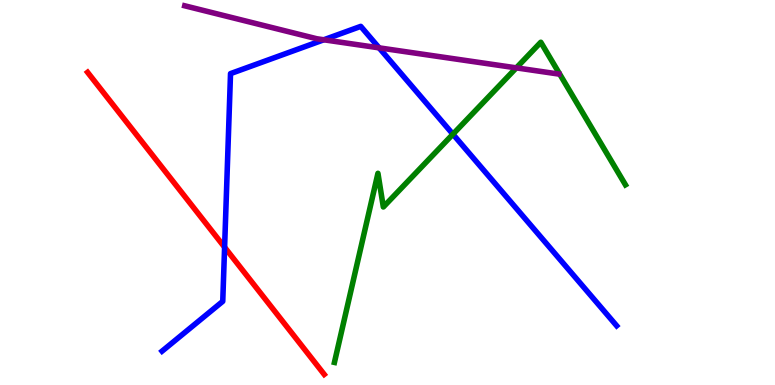[{'lines': ['blue', 'red'], 'intersections': [{'x': 2.9, 'y': 3.58}]}, {'lines': ['green', 'red'], 'intersections': []}, {'lines': ['purple', 'red'], 'intersections': []}, {'lines': ['blue', 'green'], 'intersections': [{'x': 5.84, 'y': 6.51}]}, {'lines': ['blue', 'purple'], 'intersections': [{'x': 4.18, 'y': 8.97}, {'x': 4.89, 'y': 8.76}]}, {'lines': ['green', 'purple'], 'intersections': [{'x': 6.66, 'y': 8.24}]}]